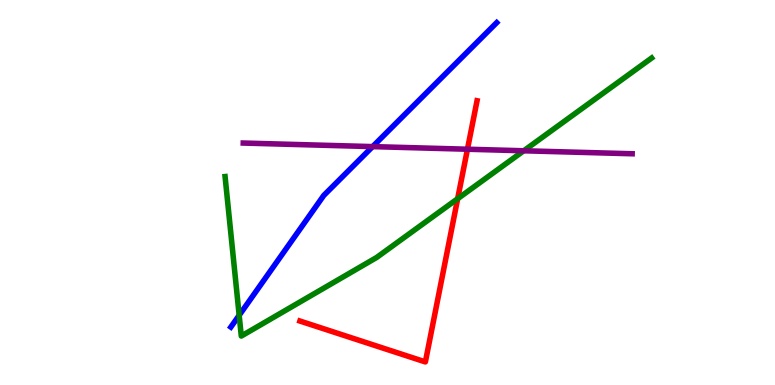[{'lines': ['blue', 'red'], 'intersections': []}, {'lines': ['green', 'red'], 'intersections': [{'x': 5.91, 'y': 4.84}]}, {'lines': ['purple', 'red'], 'intersections': [{'x': 6.03, 'y': 6.12}]}, {'lines': ['blue', 'green'], 'intersections': [{'x': 3.09, 'y': 1.81}]}, {'lines': ['blue', 'purple'], 'intersections': [{'x': 4.81, 'y': 6.19}]}, {'lines': ['green', 'purple'], 'intersections': [{'x': 6.76, 'y': 6.08}]}]